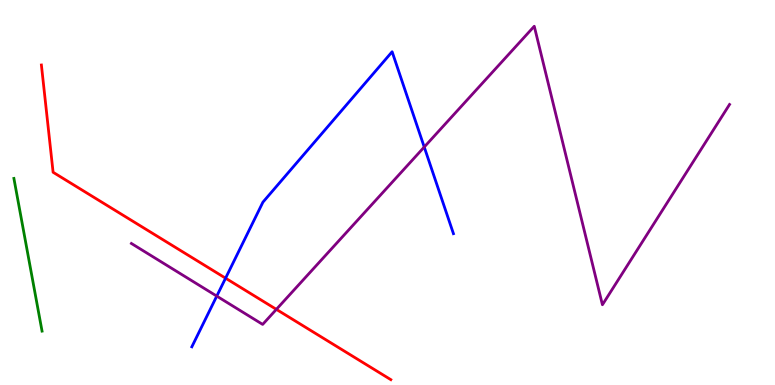[{'lines': ['blue', 'red'], 'intersections': [{'x': 2.91, 'y': 2.77}]}, {'lines': ['green', 'red'], 'intersections': []}, {'lines': ['purple', 'red'], 'intersections': [{'x': 3.57, 'y': 1.96}]}, {'lines': ['blue', 'green'], 'intersections': []}, {'lines': ['blue', 'purple'], 'intersections': [{'x': 2.8, 'y': 2.31}, {'x': 5.47, 'y': 6.18}]}, {'lines': ['green', 'purple'], 'intersections': []}]